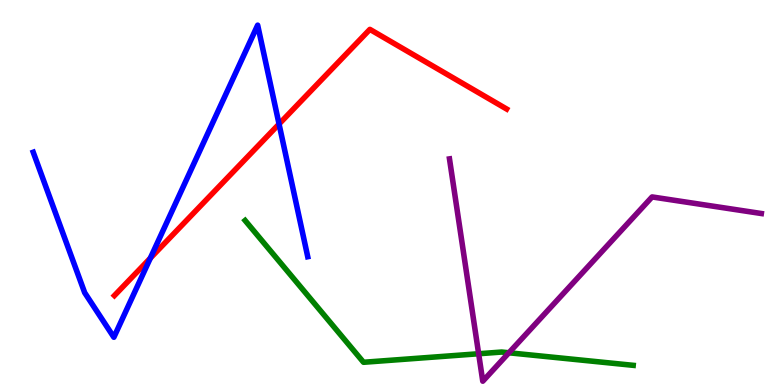[{'lines': ['blue', 'red'], 'intersections': [{'x': 1.94, 'y': 3.29}, {'x': 3.6, 'y': 6.78}]}, {'lines': ['green', 'red'], 'intersections': []}, {'lines': ['purple', 'red'], 'intersections': []}, {'lines': ['blue', 'green'], 'intersections': []}, {'lines': ['blue', 'purple'], 'intersections': []}, {'lines': ['green', 'purple'], 'intersections': [{'x': 6.18, 'y': 0.812}, {'x': 6.57, 'y': 0.837}]}]